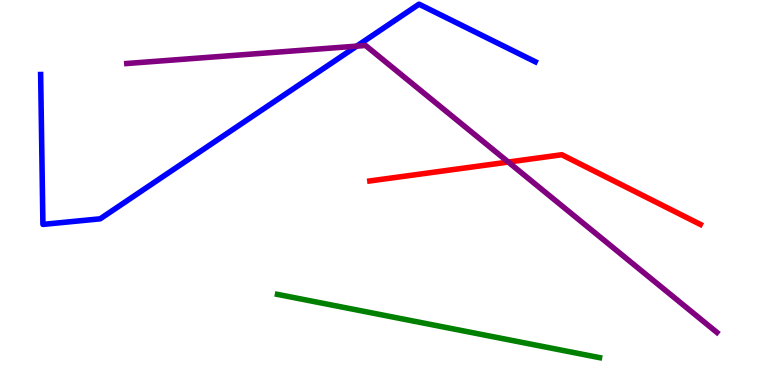[{'lines': ['blue', 'red'], 'intersections': []}, {'lines': ['green', 'red'], 'intersections': []}, {'lines': ['purple', 'red'], 'intersections': [{'x': 6.56, 'y': 5.79}]}, {'lines': ['blue', 'green'], 'intersections': []}, {'lines': ['blue', 'purple'], 'intersections': [{'x': 4.6, 'y': 8.8}]}, {'lines': ['green', 'purple'], 'intersections': []}]